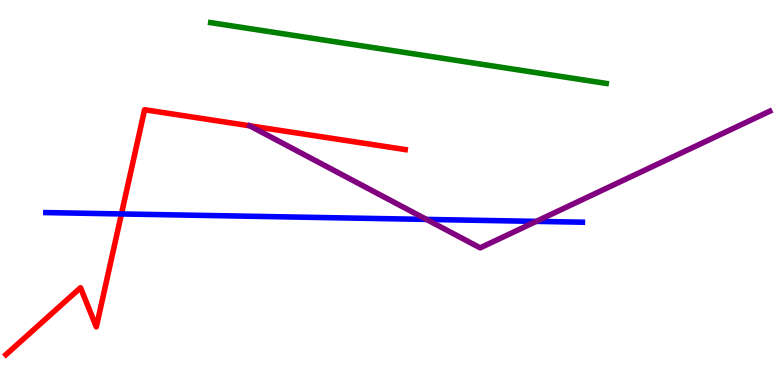[{'lines': ['blue', 'red'], 'intersections': [{'x': 1.57, 'y': 4.44}]}, {'lines': ['green', 'red'], 'intersections': []}, {'lines': ['purple', 'red'], 'intersections': []}, {'lines': ['blue', 'green'], 'intersections': []}, {'lines': ['blue', 'purple'], 'intersections': [{'x': 5.5, 'y': 4.3}, {'x': 6.92, 'y': 4.25}]}, {'lines': ['green', 'purple'], 'intersections': []}]